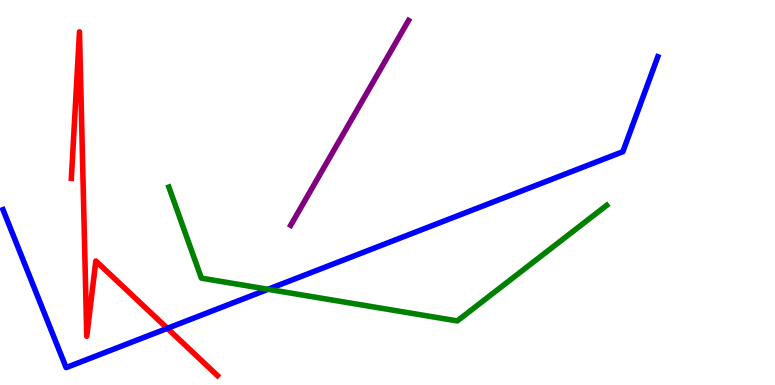[{'lines': ['blue', 'red'], 'intersections': [{'x': 2.16, 'y': 1.47}]}, {'lines': ['green', 'red'], 'intersections': []}, {'lines': ['purple', 'red'], 'intersections': []}, {'lines': ['blue', 'green'], 'intersections': [{'x': 3.46, 'y': 2.49}]}, {'lines': ['blue', 'purple'], 'intersections': []}, {'lines': ['green', 'purple'], 'intersections': []}]